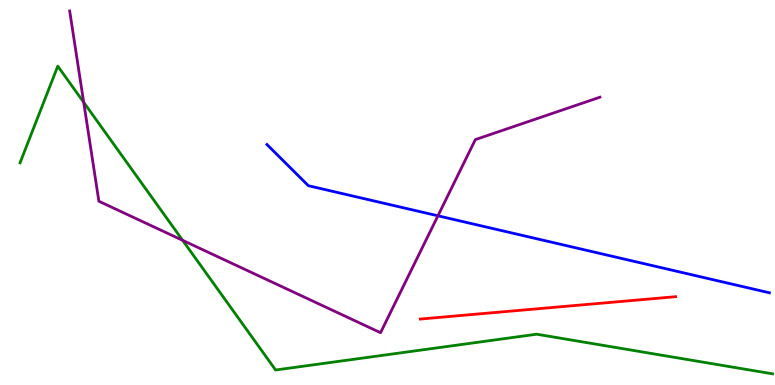[{'lines': ['blue', 'red'], 'intersections': []}, {'lines': ['green', 'red'], 'intersections': []}, {'lines': ['purple', 'red'], 'intersections': []}, {'lines': ['blue', 'green'], 'intersections': []}, {'lines': ['blue', 'purple'], 'intersections': [{'x': 5.65, 'y': 4.39}]}, {'lines': ['green', 'purple'], 'intersections': [{'x': 1.08, 'y': 7.34}, {'x': 2.36, 'y': 3.76}]}]